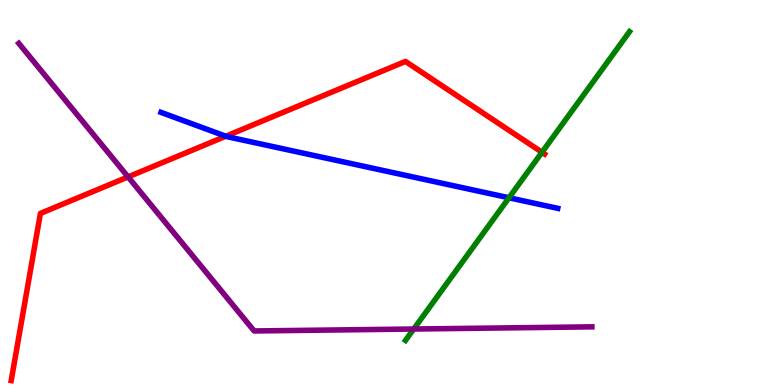[{'lines': ['blue', 'red'], 'intersections': [{'x': 2.91, 'y': 6.46}]}, {'lines': ['green', 'red'], 'intersections': [{'x': 6.99, 'y': 6.04}]}, {'lines': ['purple', 'red'], 'intersections': [{'x': 1.65, 'y': 5.41}]}, {'lines': ['blue', 'green'], 'intersections': [{'x': 6.57, 'y': 4.86}]}, {'lines': ['blue', 'purple'], 'intersections': []}, {'lines': ['green', 'purple'], 'intersections': [{'x': 5.34, 'y': 1.45}]}]